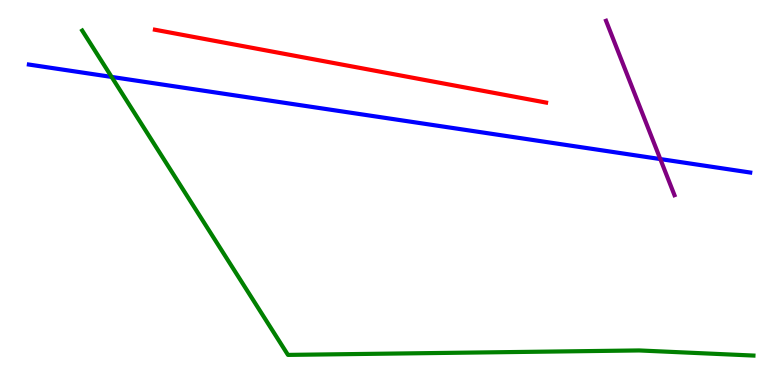[{'lines': ['blue', 'red'], 'intersections': []}, {'lines': ['green', 'red'], 'intersections': []}, {'lines': ['purple', 'red'], 'intersections': []}, {'lines': ['blue', 'green'], 'intersections': [{'x': 1.44, 'y': 8.0}]}, {'lines': ['blue', 'purple'], 'intersections': [{'x': 8.52, 'y': 5.87}]}, {'lines': ['green', 'purple'], 'intersections': []}]